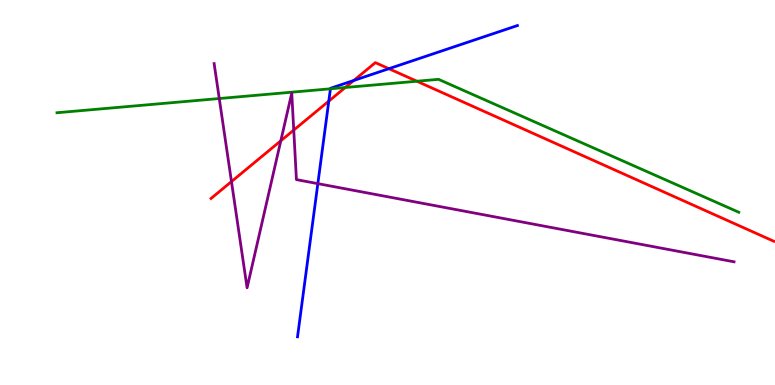[{'lines': ['blue', 'red'], 'intersections': [{'x': 4.24, 'y': 7.37}, {'x': 4.56, 'y': 7.91}, {'x': 5.02, 'y': 8.22}]}, {'lines': ['green', 'red'], 'intersections': [{'x': 4.46, 'y': 7.73}, {'x': 5.38, 'y': 7.89}]}, {'lines': ['purple', 'red'], 'intersections': [{'x': 2.99, 'y': 5.28}, {'x': 3.62, 'y': 6.34}, {'x': 3.79, 'y': 6.62}]}, {'lines': ['blue', 'green'], 'intersections': [{'x': 4.26, 'y': 7.69}]}, {'lines': ['blue', 'purple'], 'intersections': [{'x': 4.1, 'y': 5.23}]}, {'lines': ['green', 'purple'], 'intersections': [{'x': 2.83, 'y': 7.44}]}]